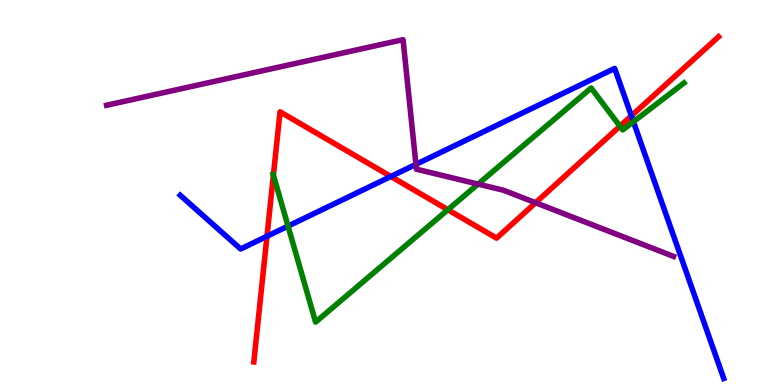[{'lines': ['blue', 'red'], 'intersections': [{'x': 3.45, 'y': 3.86}, {'x': 5.04, 'y': 5.42}, {'x': 8.15, 'y': 6.99}]}, {'lines': ['green', 'red'], 'intersections': [{'x': 3.53, 'y': 5.45}, {'x': 5.78, 'y': 4.55}, {'x': 8.0, 'y': 6.72}]}, {'lines': ['purple', 'red'], 'intersections': [{'x': 6.91, 'y': 4.73}]}, {'lines': ['blue', 'green'], 'intersections': [{'x': 3.72, 'y': 4.13}, {'x': 8.17, 'y': 6.84}]}, {'lines': ['blue', 'purple'], 'intersections': [{'x': 5.37, 'y': 5.73}]}, {'lines': ['green', 'purple'], 'intersections': [{'x': 6.17, 'y': 5.22}]}]